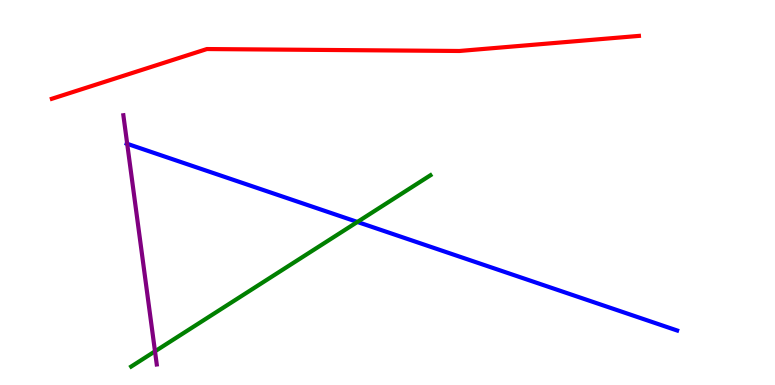[{'lines': ['blue', 'red'], 'intersections': []}, {'lines': ['green', 'red'], 'intersections': []}, {'lines': ['purple', 'red'], 'intersections': []}, {'lines': ['blue', 'green'], 'intersections': [{'x': 4.61, 'y': 4.23}]}, {'lines': ['blue', 'purple'], 'intersections': [{'x': 1.64, 'y': 6.26}]}, {'lines': ['green', 'purple'], 'intersections': [{'x': 2.0, 'y': 0.875}]}]